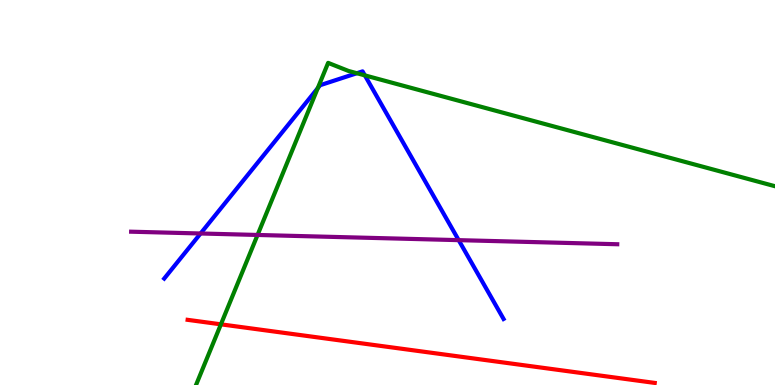[{'lines': ['blue', 'red'], 'intersections': []}, {'lines': ['green', 'red'], 'intersections': [{'x': 2.85, 'y': 1.58}]}, {'lines': ['purple', 'red'], 'intersections': []}, {'lines': ['blue', 'green'], 'intersections': [{'x': 4.1, 'y': 7.71}, {'x': 4.6, 'y': 8.1}, {'x': 4.71, 'y': 8.04}]}, {'lines': ['blue', 'purple'], 'intersections': [{'x': 2.59, 'y': 3.94}, {'x': 5.92, 'y': 3.76}]}, {'lines': ['green', 'purple'], 'intersections': [{'x': 3.32, 'y': 3.9}]}]